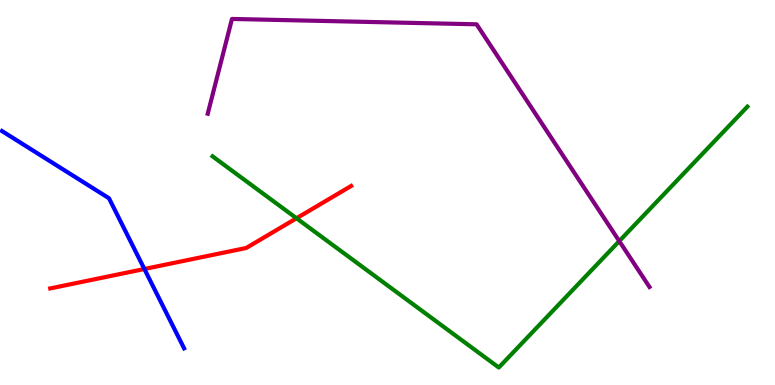[{'lines': ['blue', 'red'], 'intersections': [{'x': 1.86, 'y': 3.01}]}, {'lines': ['green', 'red'], 'intersections': [{'x': 3.83, 'y': 4.33}]}, {'lines': ['purple', 'red'], 'intersections': []}, {'lines': ['blue', 'green'], 'intersections': []}, {'lines': ['blue', 'purple'], 'intersections': []}, {'lines': ['green', 'purple'], 'intersections': [{'x': 7.99, 'y': 3.74}]}]